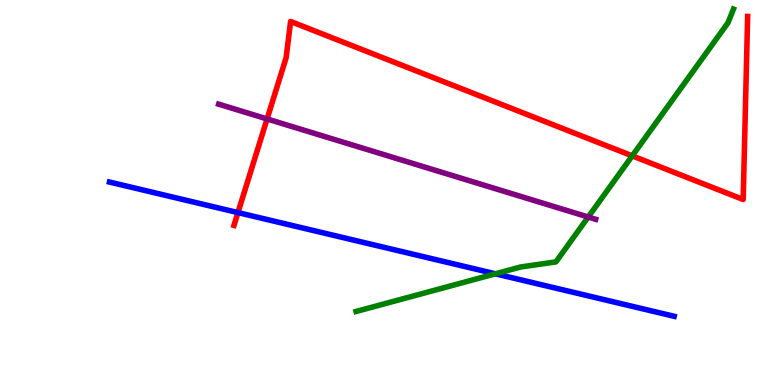[{'lines': ['blue', 'red'], 'intersections': [{'x': 3.07, 'y': 4.48}]}, {'lines': ['green', 'red'], 'intersections': [{'x': 8.16, 'y': 5.95}]}, {'lines': ['purple', 'red'], 'intersections': [{'x': 3.45, 'y': 6.91}]}, {'lines': ['blue', 'green'], 'intersections': [{'x': 6.39, 'y': 2.89}]}, {'lines': ['blue', 'purple'], 'intersections': []}, {'lines': ['green', 'purple'], 'intersections': [{'x': 7.59, 'y': 4.36}]}]